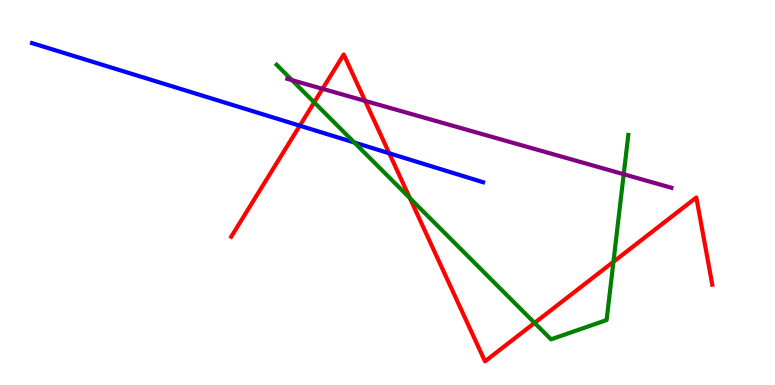[{'lines': ['blue', 'red'], 'intersections': [{'x': 3.87, 'y': 6.74}, {'x': 5.02, 'y': 6.02}]}, {'lines': ['green', 'red'], 'intersections': [{'x': 4.05, 'y': 7.34}, {'x': 5.29, 'y': 4.86}, {'x': 6.9, 'y': 1.61}, {'x': 7.92, 'y': 3.2}]}, {'lines': ['purple', 'red'], 'intersections': [{'x': 4.16, 'y': 7.69}, {'x': 4.71, 'y': 7.38}]}, {'lines': ['blue', 'green'], 'intersections': [{'x': 4.57, 'y': 6.3}]}, {'lines': ['blue', 'purple'], 'intersections': []}, {'lines': ['green', 'purple'], 'intersections': [{'x': 3.77, 'y': 7.92}, {'x': 8.05, 'y': 5.47}]}]